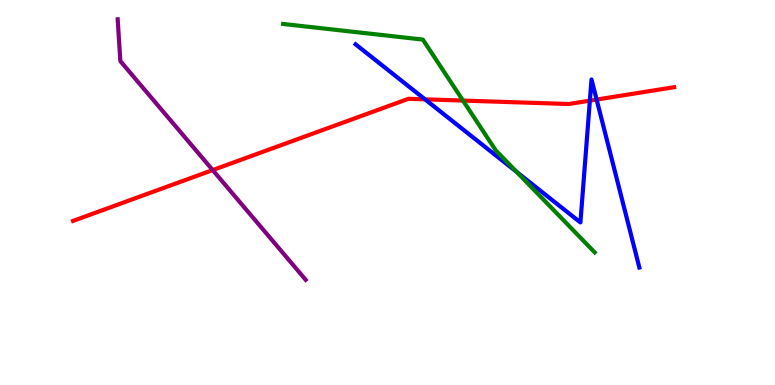[{'lines': ['blue', 'red'], 'intersections': [{'x': 5.48, 'y': 7.42}, {'x': 7.61, 'y': 7.39}, {'x': 7.7, 'y': 7.41}]}, {'lines': ['green', 'red'], 'intersections': [{'x': 5.97, 'y': 7.39}]}, {'lines': ['purple', 'red'], 'intersections': [{'x': 2.74, 'y': 5.58}]}, {'lines': ['blue', 'green'], 'intersections': [{'x': 6.67, 'y': 5.54}]}, {'lines': ['blue', 'purple'], 'intersections': []}, {'lines': ['green', 'purple'], 'intersections': []}]